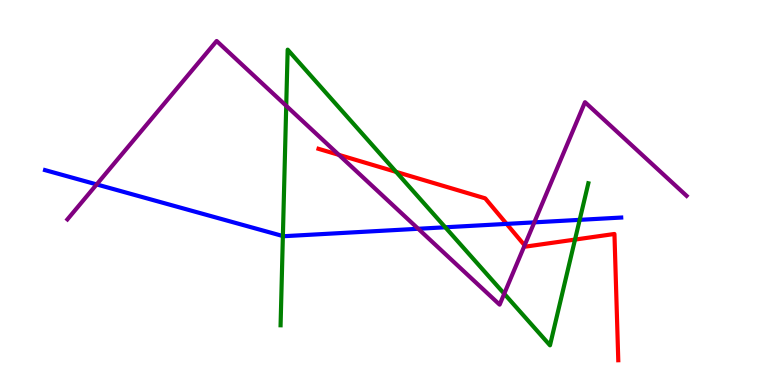[{'lines': ['blue', 'red'], 'intersections': [{'x': 6.54, 'y': 4.18}]}, {'lines': ['green', 'red'], 'intersections': [{'x': 5.11, 'y': 5.54}, {'x': 7.42, 'y': 3.78}]}, {'lines': ['purple', 'red'], 'intersections': [{'x': 4.37, 'y': 5.98}, {'x': 6.77, 'y': 3.63}]}, {'lines': ['blue', 'green'], 'intersections': [{'x': 3.65, 'y': 3.87}, {'x': 5.75, 'y': 4.1}, {'x': 7.48, 'y': 4.29}]}, {'lines': ['blue', 'purple'], 'intersections': [{'x': 1.25, 'y': 5.21}, {'x': 5.4, 'y': 4.06}, {'x': 6.89, 'y': 4.22}]}, {'lines': ['green', 'purple'], 'intersections': [{'x': 3.69, 'y': 7.25}, {'x': 6.51, 'y': 2.37}]}]